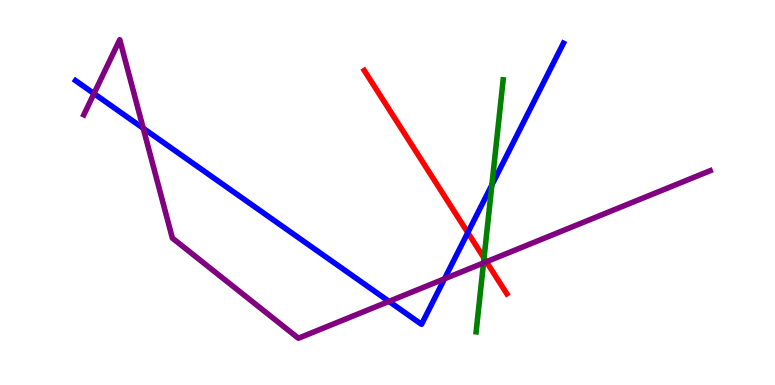[{'lines': ['blue', 'red'], 'intersections': [{'x': 6.04, 'y': 3.96}]}, {'lines': ['green', 'red'], 'intersections': [{'x': 6.25, 'y': 3.3}]}, {'lines': ['purple', 'red'], 'intersections': [{'x': 6.28, 'y': 3.2}]}, {'lines': ['blue', 'green'], 'intersections': [{'x': 6.35, 'y': 5.2}]}, {'lines': ['blue', 'purple'], 'intersections': [{'x': 1.21, 'y': 7.57}, {'x': 1.85, 'y': 6.67}, {'x': 5.02, 'y': 2.17}, {'x': 5.74, 'y': 2.76}]}, {'lines': ['green', 'purple'], 'intersections': [{'x': 6.24, 'y': 3.17}]}]